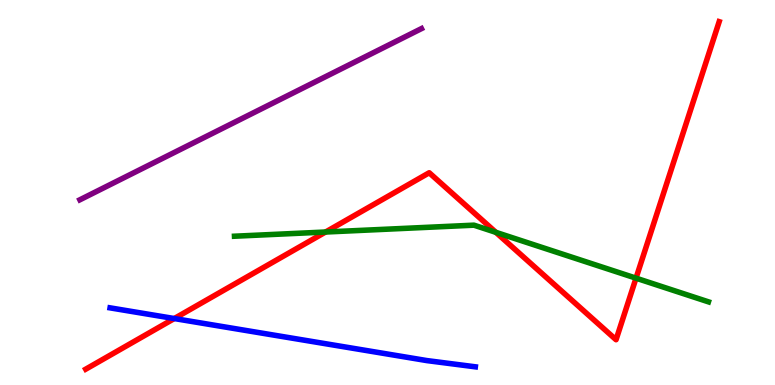[{'lines': ['blue', 'red'], 'intersections': [{'x': 2.25, 'y': 1.73}]}, {'lines': ['green', 'red'], 'intersections': [{'x': 4.2, 'y': 3.97}, {'x': 6.4, 'y': 3.97}, {'x': 8.21, 'y': 2.78}]}, {'lines': ['purple', 'red'], 'intersections': []}, {'lines': ['blue', 'green'], 'intersections': []}, {'lines': ['blue', 'purple'], 'intersections': []}, {'lines': ['green', 'purple'], 'intersections': []}]